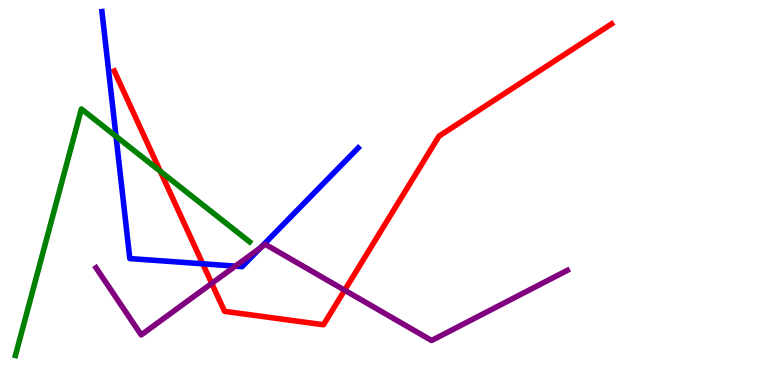[{'lines': ['blue', 'red'], 'intersections': [{'x': 2.62, 'y': 3.15}]}, {'lines': ['green', 'red'], 'intersections': [{'x': 2.07, 'y': 5.55}]}, {'lines': ['purple', 'red'], 'intersections': [{'x': 2.73, 'y': 2.64}, {'x': 4.45, 'y': 2.46}]}, {'lines': ['blue', 'green'], 'intersections': [{'x': 1.5, 'y': 6.46}]}, {'lines': ['blue', 'purple'], 'intersections': [{'x': 3.04, 'y': 3.09}, {'x': 3.36, 'y': 3.57}]}, {'lines': ['green', 'purple'], 'intersections': []}]